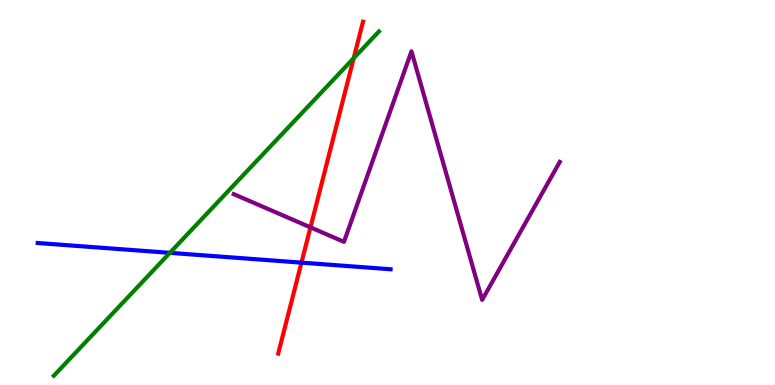[{'lines': ['blue', 'red'], 'intersections': [{'x': 3.89, 'y': 3.18}]}, {'lines': ['green', 'red'], 'intersections': [{'x': 4.56, 'y': 8.49}]}, {'lines': ['purple', 'red'], 'intersections': [{'x': 4.01, 'y': 4.09}]}, {'lines': ['blue', 'green'], 'intersections': [{'x': 2.19, 'y': 3.43}]}, {'lines': ['blue', 'purple'], 'intersections': []}, {'lines': ['green', 'purple'], 'intersections': []}]